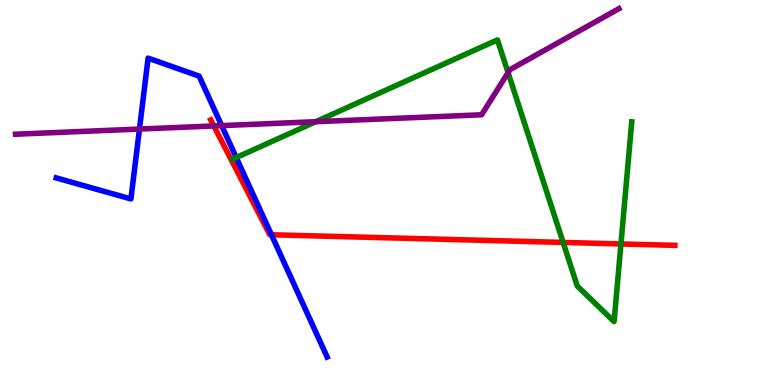[{'lines': ['blue', 'red'], 'intersections': [{'x': 3.5, 'y': 3.9}]}, {'lines': ['green', 'red'], 'intersections': [{'x': 7.27, 'y': 3.7}, {'x': 8.01, 'y': 3.66}]}, {'lines': ['purple', 'red'], 'intersections': [{'x': 2.76, 'y': 6.73}]}, {'lines': ['blue', 'green'], 'intersections': [{'x': 3.05, 'y': 5.91}]}, {'lines': ['blue', 'purple'], 'intersections': [{'x': 1.8, 'y': 6.65}, {'x': 2.86, 'y': 6.74}]}, {'lines': ['green', 'purple'], 'intersections': [{'x': 4.07, 'y': 6.84}, {'x': 6.56, 'y': 8.11}]}]